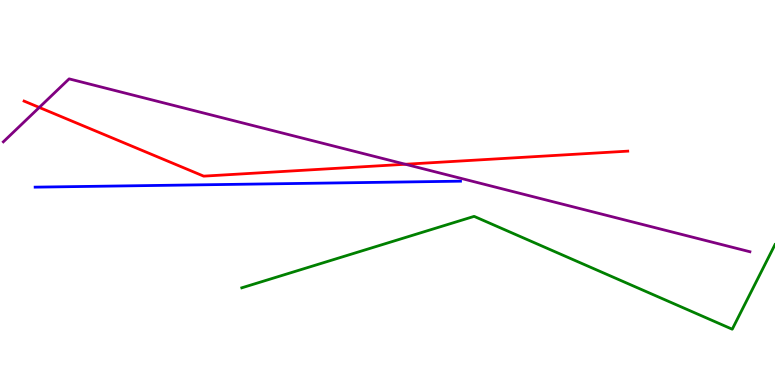[{'lines': ['blue', 'red'], 'intersections': []}, {'lines': ['green', 'red'], 'intersections': []}, {'lines': ['purple', 'red'], 'intersections': [{'x': 0.507, 'y': 7.21}, {'x': 5.23, 'y': 5.73}]}, {'lines': ['blue', 'green'], 'intersections': []}, {'lines': ['blue', 'purple'], 'intersections': []}, {'lines': ['green', 'purple'], 'intersections': []}]